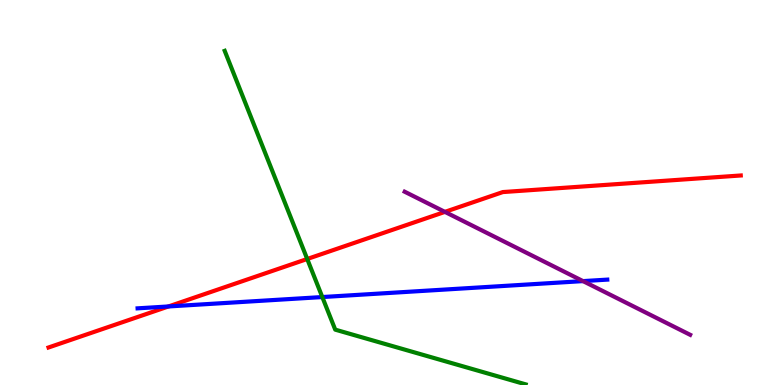[{'lines': ['blue', 'red'], 'intersections': [{'x': 2.17, 'y': 2.04}]}, {'lines': ['green', 'red'], 'intersections': [{'x': 3.96, 'y': 3.27}]}, {'lines': ['purple', 'red'], 'intersections': [{'x': 5.74, 'y': 4.5}]}, {'lines': ['blue', 'green'], 'intersections': [{'x': 4.16, 'y': 2.28}]}, {'lines': ['blue', 'purple'], 'intersections': [{'x': 7.52, 'y': 2.7}]}, {'lines': ['green', 'purple'], 'intersections': []}]